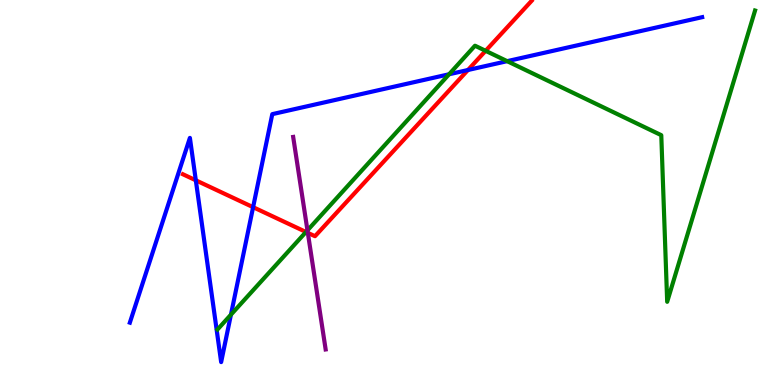[{'lines': ['blue', 'red'], 'intersections': [{'x': 2.53, 'y': 5.32}, {'x': 3.27, 'y': 4.62}, {'x': 6.04, 'y': 8.18}]}, {'lines': ['green', 'red'], 'intersections': [{'x': 3.95, 'y': 3.97}, {'x': 6.27, 'y': 8.68}]}, {'lines': ['purple', 'red'], 'intersections': [{'x': 3.97, 'y': 3.95}]}, {'lines': ['blue', 'green'], 'intersections': [{'x': 2.98, 'y': 1.83}, {'x': 5.79, 'y': 8.07}, {'x': 6.54, 'y': 8.41}]}, {'lines': ['blue', 'purple'], 'intersections': []}, {'lines': ['green', 'purple'], 'intersections': [{'x': 3.97, 'y': 4.02}]}]